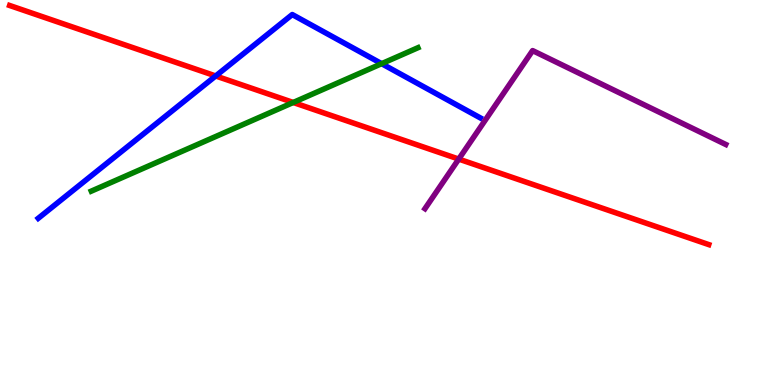[{'lines': ['blue', 'red'], 'intersections': [{'x': 2.78, 'y': 8.03}]}, {'lines': ['green', 'red'], 'intersections': [{'x': 3.78, 'y': 7.34}]}, {'lines': ['purple', 'red'], 'intersections': [{'x': 5.92, 'y': 5.87}]}, {'lines': ['blue', 'green'], 'intersections': [{'x': 4.92, 'y': 8.35}]}, {'lines': ['blue', 'purple'], 'intersections': []}, {'lines': ['green', 'purple'], 'intersections': []}]